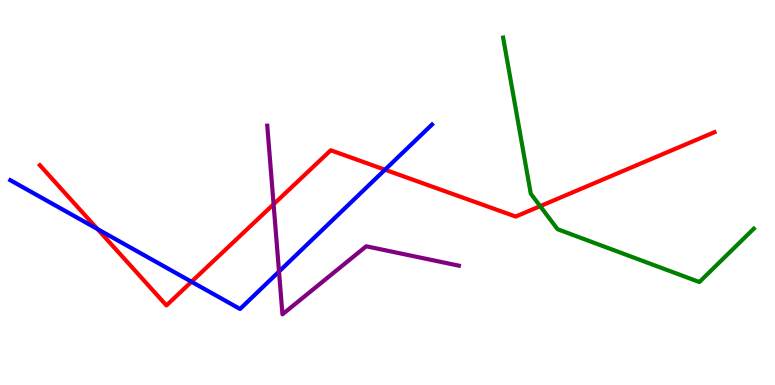[{'lines': ['blue', 'red'], 'intersections': [{'x': 1.26, 'y': 4.05}, {'x': 2.47, 'y': 2.68}, {'x': 4.97, 'y': 5.59}]}, {'lines': ['green', 'red'], 'intersections': [{'x': 6.97, 'y': 4.65}]}, {'lines': ['purple', 'red'], 'intersections': [{'x': 3.53, 'y': 4.69}]}, {'lines': ['blue', 'green'], 'intersections': []}, {'lines': ['blue', 'purple'], 'intersections': [{'x': 3.6, 'y': 2.95}]}, {'lines': ['green', 'purple'], 'intersections': []}]